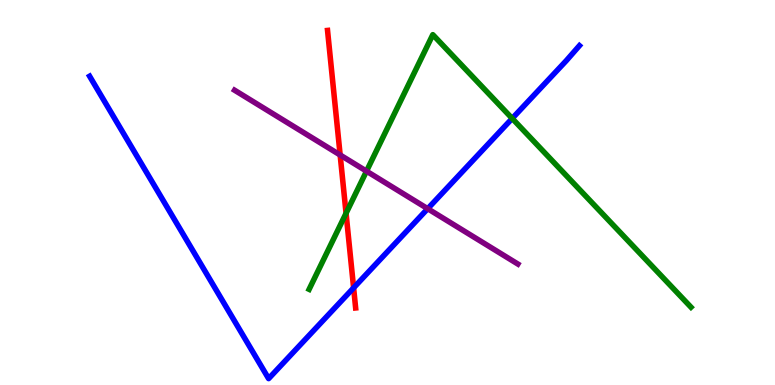[{'lines': ['blue', 'red'], 'intersections': [{'x': 4.56, 'y': 2.52}]}, {'lines': ['green', 'red'], 'intersections': [{'x': 4.47, 'y': 4.46}]}, {'lines': ['purple', 'red'], 'intersections': [{'x': 4.39, 'y': 5.97}]}, {'lines': ['blue', 'green'], 'intersections': [{'x': 6.61, 'y': 6.92}]}, {'lines': ['blue', 'purple'], 'intersections': [{'x': 5.52, 'y': 4.58}]}, {'lines': ['green', 'purple'], 'intersections': [{'x': 4.73, 'y': 5.55}]}]